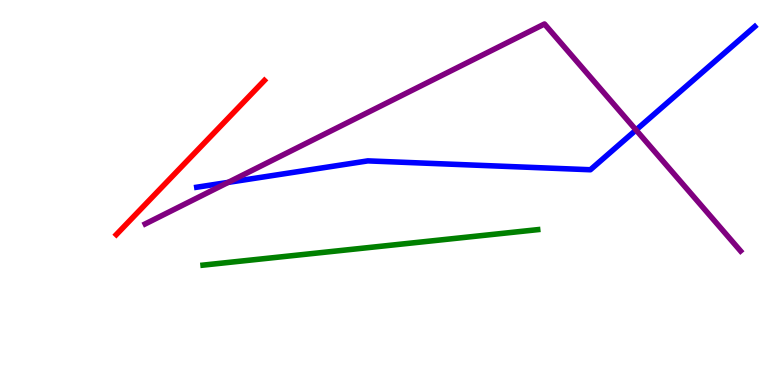[{'lines': ['blue', 'red'], 'intersections': []}, {'lines': ['green', 'red'], 'intersections': []}, {'lines': ['purple', 'red'], 'intersections': []}, {'lines': ['blue', 'green'], 'intersections': []}, {'lines': ['blue', 'purple'], 'intersections': [{'x': 2.94, 'y': 5.26}, {'x': 8.21, 'y': 6.62}]}, {'lines': ['green', 'purple'], 'intersections': []}]